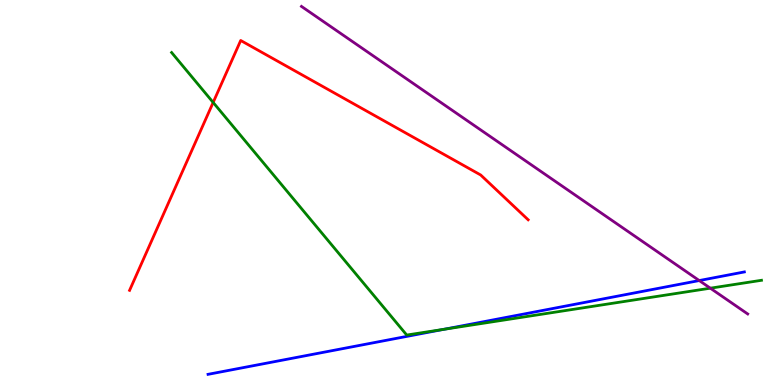[{'lines': ['blue', 'red'], 'intersections': []}, {'lines': ['green', 'red'], 'intersections': [{'x': 2.75, 'y': 7.34}]}, {'lines': ['purple', 'red'], 'intersections': []}, {'lines': ['blue', 'green'], 'intersections': [{'x': 5.73, 'y': 1.45}]}, {'lines': ['blue', 'purple'], 'intersections': [{'x': 9.02, 'y': 2.71}]}, {'lines': ['green', 'purple'], 'intersections': [{'x': 9.17, 'y': 2.51}]}]